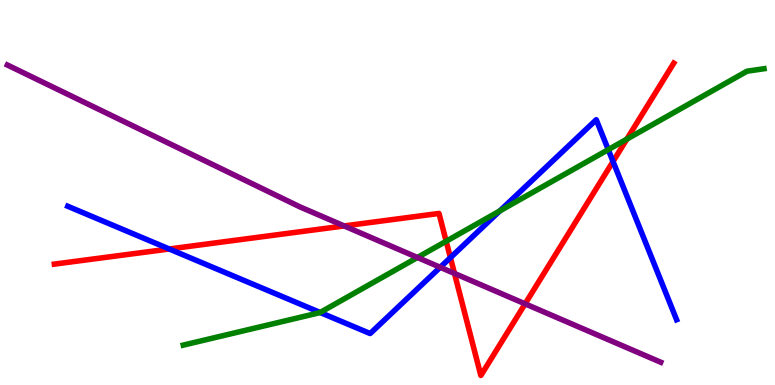[{'lines': ['blue', 'red'], 'intersections': [{'x': 2.18, 'y': 3.53}, {'x': 5.81, 'y': 3.31}, {'x': 7.91, 'y': 5.81}]}, {'lines': ['green', 'red'], 'intersections': [{'x': 5.76, 'y': 3.73}, {'x': 8.09, 'y': 6.39}]}, {'lines': ['purple', 'red'], 'intersections': [{'x': 4.44, 'y': 4.13}, {'x': 5.86, 'y': 2.9}, {'x': 6.78, 'y': 2.11}]}, {'lines': ['blue', 'green'], 'intersections': [{'x': 4.13, 'y': 1.88}, {'x': 6.45, 'y': 4.52}, {'x': 7.85, 'y': 6.11}]}, {'lines': ['blue', 'purple'], 'intersections': [{'x': 5.68, 'y': 3.06}]}, {'lines': ['green', 'purple'], 'intersections': [{'x': 5.39, 'y': 3.31}]}]